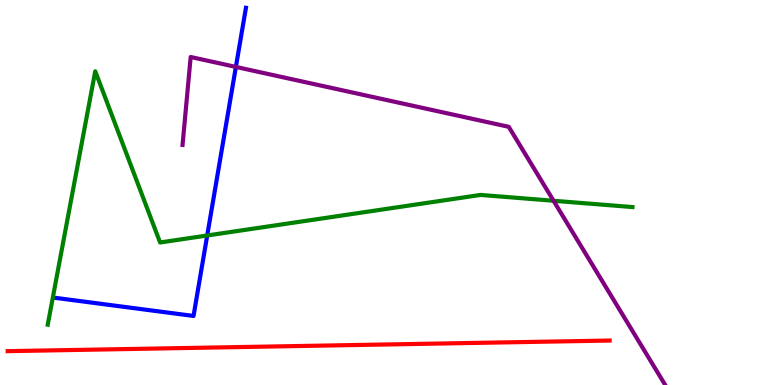[{'lines': ['blue', 'red'], 'intersections': []}, {'lines': ['green', 'red'], 'intersections': []}, {'lines': ['purple', 'red'], 'intersections': []}, {'lines': ['blue', 'green'], 'intersections': [{'x': 2.67, 'y': 3.88}]}, {'lines': ['blue', 'purple'], 'intersections': [{'x': 3.04, 'y': 8.26}]}, {'lines': ['green', 'purple'], 'intersections': [{'x': 7.14, 'y': 4.79}]}]